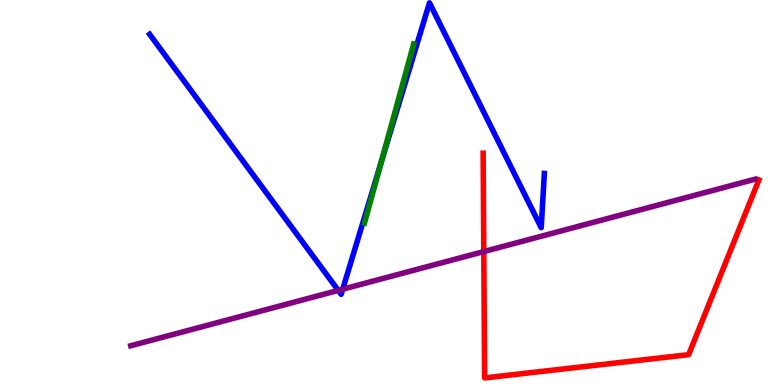[{'lines': ['blue', 'red'], 'intersections': []}, {'lines': ['green', 'red'], 'intersections': []}, {'lines': ['purple', 'red'], 'intersections': [{'x': 6.24, 'y': 3.47}]}, {'lines': ['blue', 'green'], 'intersections': [{'x': 4.92, 'y': 5.79}]}, {'lines': ['blue', 'purple'], 'intersections': [{'x': 4.36, 'y': 2.46}, {'x': 4.42, 'y': 2.49}]}, {'lines': ['green', 'purple'], 'intersections': []}]